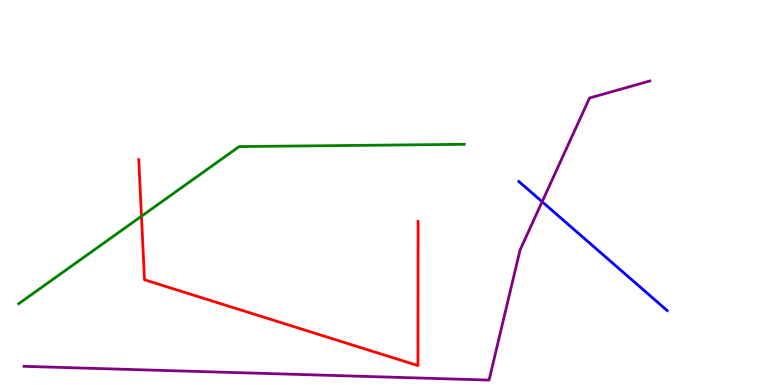[{'lines': ['blue', 'red'], 'intersections': []}, {'lines': ['green', 'red'], 'intersections': [{'x': 1.83, 'y': 4.38}]}, {'lines': ['purple', 'red'], 'intersections': []}, {'lines': ['blue', 'green'], 'intersections': []}, {'lines': ['blue', 'purple'], 'intersections': [{'x': 7.0, 'y': 4.76}]}, {'lines': ['green', 'purple'], 'intersections': []}]